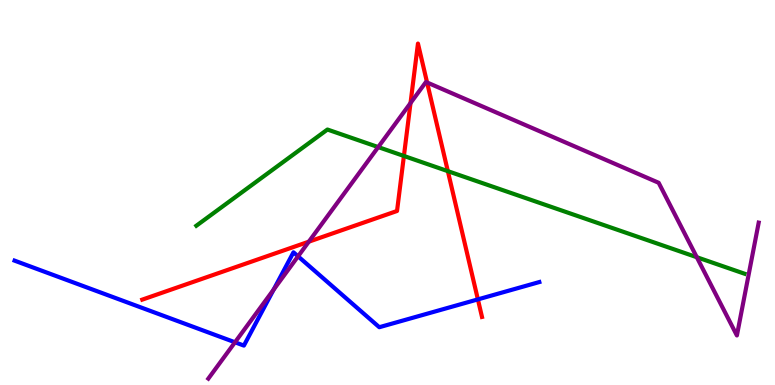[{'lines': ['blue', 'red'], 'intersections': [{'x': 6.17, 'y': 2.22}]}, {'lines': ['green', 'red'], 'intersections': [{'x': 5.21, 'y': 5.95}, {'x': 5.78, 'y': 5.55}]}, {'lines': ['purple', 'red'], 'intersections': [{'x': 3.98, 'y': 3.72}, {'x': 5.3, 'y': 7.32}, {'x': 5.51, 'y': 7.86}]}, {'lines': ['blue', 'green'], 'intersections': []}, {'lines': ['blue', 'purple'], 'intersections': [{'x': 3.03, 'y': 1.11}, {'x': 3.53, 'y': 2.48}, {'x': 3.85, 'y': 3.34}]}, {'lines': ['green', 'purple'], 'intersections': [{'x': 4.88, 'y': 6.18}, {'x': 8.99, 'y': 3.32}]}]